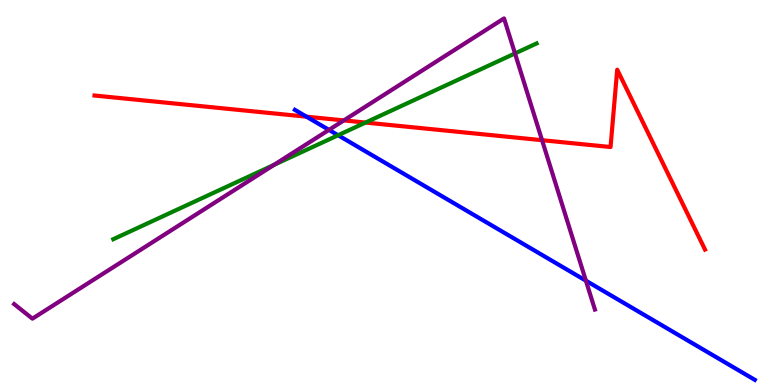[{'lines': ['blue', 'red'], 'intersections': [{'x': 3.95, 'y': 6.97}]}, {'lines': ['green', 'red'], 'intersections': [{'x': 4.72, 'y': 6.82}]}, {'lines': ['purple', 'red'], 'intersections': [{'x': 4.44, 'y': 6.87}, {'x': 6.99, 'y': 6.36}]}, {'lines': ['blue', 'green'], 'intersections': [{'x': 4.36, 'y': 6.49}]}, {'lines': ['blue', 'purple'], 'intersections': [{'x': 4.24, 'y': 6.63}, {'x': 7.56, 'y': 2.71}]}, {'lines': ['green', 'purple'], 'intersections': [{'x': 3.54, 'y': 5.72}, {'x': 6.64, 'y': 8.61}]}]